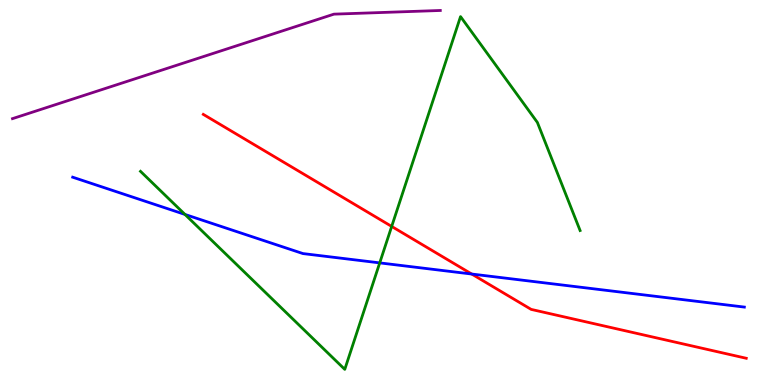[{'lines': ['blue', 'red'], 'intersections': [{'x': 6.09, 'y': 2.88}]}, {'lines': ['green', 'red'], 'intersections': [{'x': 5.05, 'y': 4.12}]}, {'lines': ['purple', 'red'], 'intersections': []}, {'lines': ['blue', 'green'], 'intersections': [{'x': 2.39, 'y': 4.43}, {'x': 4.9, 'y': 3.17}]}, {'lines': ['blue', 'purple'], 'intersections': []}, {'lines': ['green', 'purple'], 'intersections': []}]